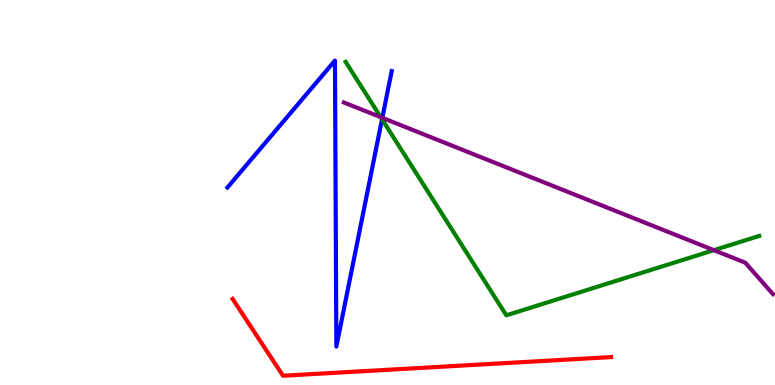[{'lines': ['blue', 'red'], 'intersections': []}, {'lines': ['green', 'red'], 'intersections': []}, {'lines': ['purple', 'red'], 'intersections': []}, {'lines': ['blue', 'green'], 'intersections': [{'x': 4.93, 'y': 6.9}]}, {'lines': ['blue', 'purple'], 'intersections': [{'x': 4.93, 'y': 6.94}]}, {'lines': ['green', 'purple'], 'intersections': [{'x': 4.91, 'y': 6.96}, {'x': 9.21, 'y': 3.5}]}]